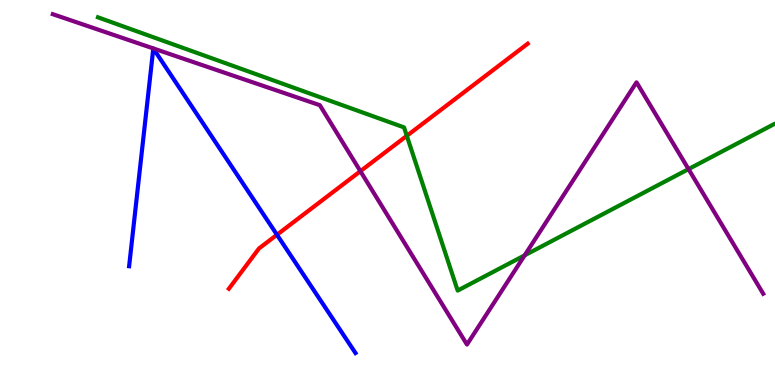[{'lines': ['blue', 'red'], 'intersections': [{'x': 3.57, 'y': 3.9}]}, {'lines': ['green', 'red'], 'intersections': [{'x': 5.25, 'y': 6.47}]}, {'lines': ['purple', 'red'], 'intersections': [{'x': 4.65, 'y': 5.55}]}, {'lines': ['blue', 'green'], 'intersections': []}, {'lines': ['blue', 'purple'], 'intersections': []}, {'lines': ['green', 'purple'], 'intersections': [{'x': 6.77, 'y': 3.37}, {'x': 8.88, 'y': 5.61}]}]